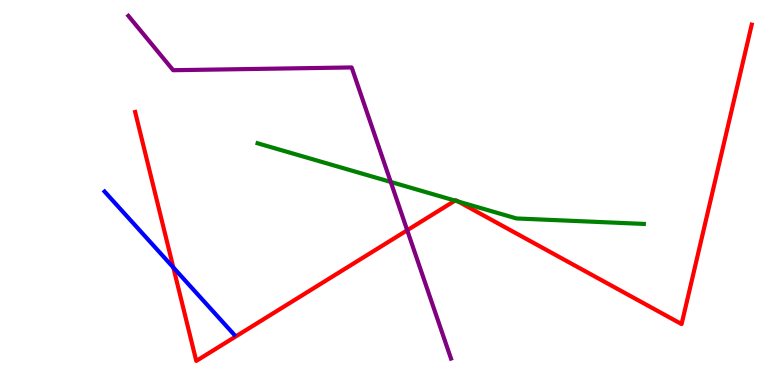[{'lines': ['blue', 'red'], 'intersections': [{'x': 2.24, 'y': 3.05}]}, {'lines': ['green', 'red'], 'intersections': [{'x': 5.87, 'y': 4.79}, {'x': 5.91, 'y': 4.77}]}, {'lines': ['purple', 'red'], 'intersections': [{'x': 5.25, 'y': 4.02}]}, {'lines': ['blue', 'green'], 'intersections': []}, {'lines': ['blue', 'purple'], 'intersections': []}, {'lines': ['green', 'purple'], 'intersections': [{'x': 5.04, 'y': 5.27}]}]